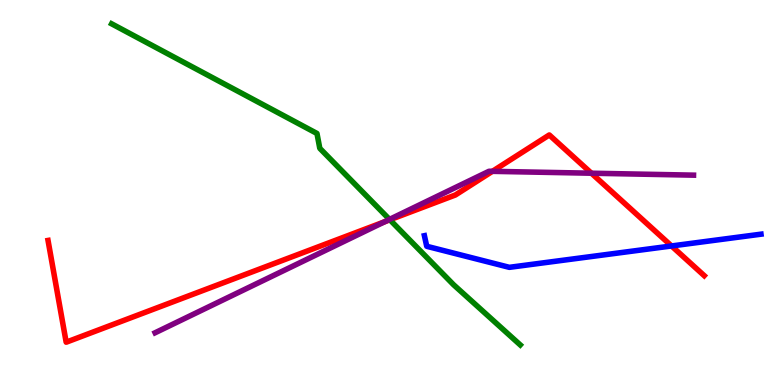[{'lines': ['blue', 'red'], 'intersections': [{'x': 8.66, 'y': 3.61}]}, {'lines': ['green', 'red'], 'intersections': [{'x': 5.03, 'y': 4.29}]}, {'lines': ['purple', 'red'], 'intersections': [{'x': 4.96, 'y': 4.24}, {'x': 6.35, 'y': 5.55}, {'x': 7.63, 'y': 5.5}]}, {'lines': ['blue', 'green'], 'intersections': []}, {'lines': ['blue', 'purple'], 'intersections': []}, {'lines': ['green', 'purple'], 'intersections': [{'x': 5.03, 'y': 4.3}]}]